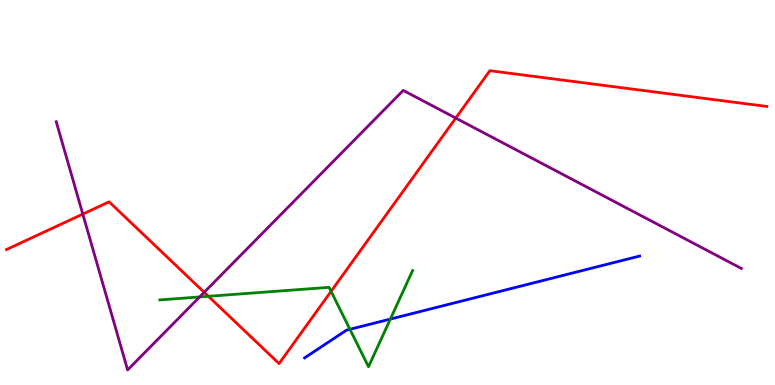[{'lines': ['blue', 'red'], 'intersections': []}, {'lines': ['green', 'red'], 'intersections': [{'x': 2.69, 'y': 2.3}, {'x': 4.27, 'y': 2.43}]}, {'lines': ['purple', 'red'], 'intersections': [{'x': 1.07, 'y': 4.44}, {'x': 2.63, 'y': 2.41}, {'x': 5.88, 'y': 6.93}]}, {'lines': ['blue', 'green'], 'intersections': [{'x': 4.52, 'y': 1.45}, {'x': 5.04, 'y': 1.71}]}, {'lines': ['blue', 'purple'], 'intersections': []}, {'lines': ['green', 'purple'], 'intersections': [{'x': 2.58, 'y': 2.29}]}]